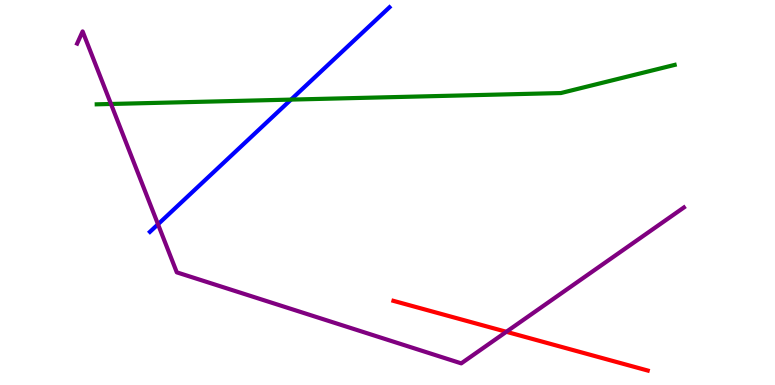[{'lines': ['blue', 'red'], 'intersections': []}, {'lines': ['green', 'red'], 'intersections': []}, {'lines': ['purple', 'red'], 'intersections': [{'x': 6.53, 'y': 1.38}]}, {'lines': ['blue', 'green'], 'intersections': [{'x': 3.76, 'y': 7.41}]}, {'lines': ['blue', 'purple'], 'intersections': [{'x': 2.04, 'y': 4.17}]}, {'lines': ['green', 'purple'], 'intersections': [{'x': 1.43, 'y': 7.3}]}]